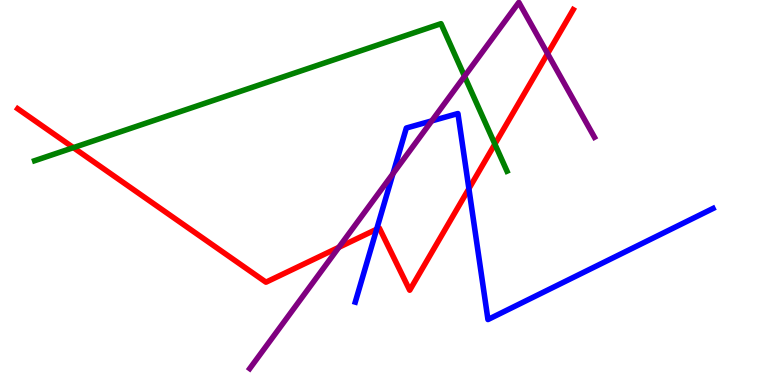[{'lines': ['blue', 'red'], 'intersections': [{'x': 4.86, 'y': 4.05}, {'x': 6.05, 'y': 5.1}]}, {'lines': ['green', 'red'], 'intersections': [{'x': 0.947, 'y': 6.17}, {'x': 6.39, 'y': 6.26}]}, {'lines': ['purple', 'red'], 'intersections': [{'x': 4.37, 'y': 3.58}, {'x': 7.07, 'y': 8.61}]}, {'lines': ['blue', 'green'], 'intersections': []}, {'lines': ['blue', 'purple'], 'intersections': [{'x': 5.07, 'y': 5.49}, {'x': 5.57, 'y': 6.86}]}, {'lines': ['green', 'purple'], 'intersections': [{'x': 5.99, 'y': 8.02}]}]